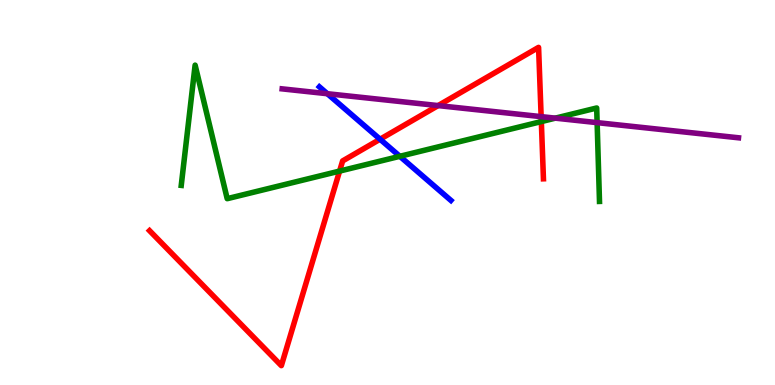[{'lines': ['blue', 'red'], 'intersections': [{'x': 4.9, 'y': 6.38}]}, {'lines': ['green', 'red'], 'intersections': [{'x': 4.38, 'y': 5.56}, {'x': 6.98, 'y': 6.84}]}, {'lines': ['purple', 'red'], 'intersections': [{'x': 5.65, 'y': 7.26}, {'x': 6.98, 'y': 6.97}]}, {'lines': ['blue', 'green'], 'intersections': [{'x': 5.16, 'y': 5.94}]}, {'lines': ['blue', 'purple'], 'intersections': [{'x': 4.22, 'y': 7.57}]}, {'lines': ['green', 'purple'], 'intersections': [{'x': 7.17, 'y': 6.93}, {'x': 7.7, 'y': 6.81}]}]